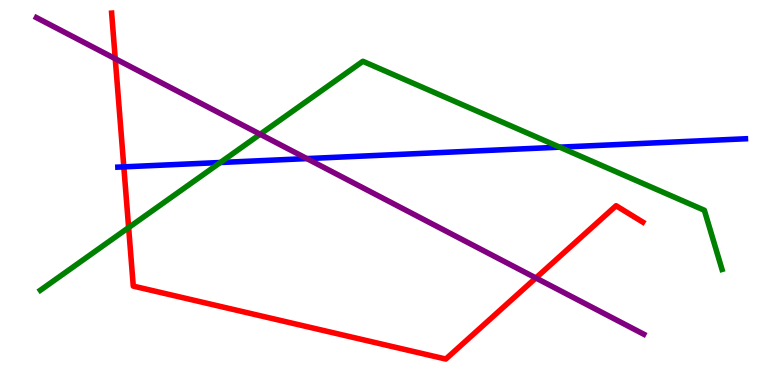[{'lines': ['blue', 'red'], 'intersections': [{'x': 1.6, 'y': 5.67}]}, {'lines': ['green', 'red'], 'intersections': [{'x': 1.66, 'y': 4.09}]}, {'lines': ['purple', 'red'], 'intersections': [{'x': 1.49, 'y': 8.48}, {'x': 6.91, 'y': 2.78}]}, {'lines': ['blue', 'green'], 'intersections': [{'x': 2.84, 'y': 5.78}, {'x': 7.22, 'y': 6.18}]}, {'lines': ['blue', 'purple'], 'intersections': [{'x': 3.96, 'y': 5.88}]}, {'lines': ['green', 'purple'], 'intersections': [{'x': 3.36, 'y': 6.51}]}]